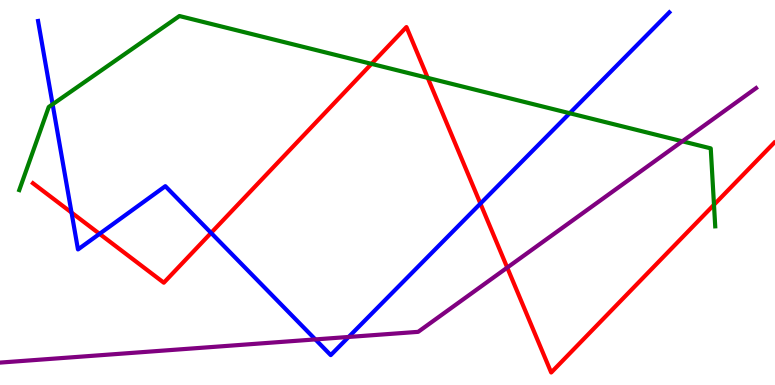[{'lines': ['blue', 'red'], 'intersections': [{'x': 0.923, 'y': 4.48}, {'x': 1.28, 'y': 3.93}, {'x': 2.72, 'y': 3.95}, {'x': 6.2, 'y': 4.71}]}, {'lines': ['green', 'red'], 'intersections': [{'x': 4.79, 'y': 8.34}, {'x': 5.52, 'y': 7.98}, {'x': 9.21, 'y': 4.68}]}, {'lines': ['purple', 'red'], 'intersections': [{'x': 6.54, 'y': 3.05}]}, {'lines': ['blue', 'green'], 'intersections': [{'x': 0.679, 'y': 7.29}, {'x': 7.35, 'y': 7.06}]}, {'lines': ['blue', 'purple'], 'intersections': [{'x': 4.07, 'y': 1.18}, {'x': 4.5, 'y': 1.25}]}, {'lines': ['green', 'purple'], 'intersections': [{'x': 8.8, 'y': 6.33}]}]